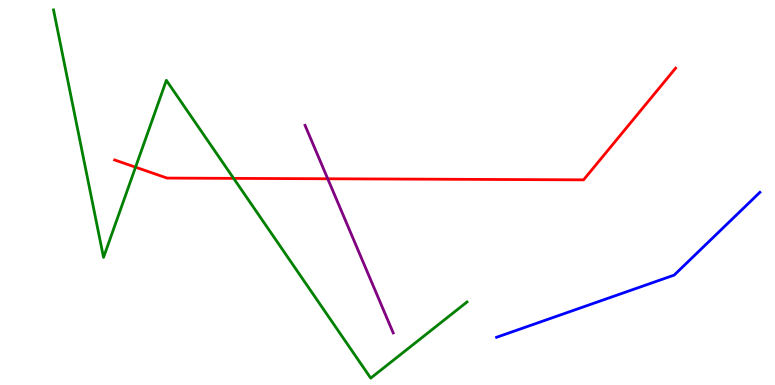[{'lines': ['blue', 'red'], 'intersections': []}, {'lines': ['green', 'red'], 'intersections': [{'x': 1.75, 'y': 5.66}, {'x': 3.01, 'y': 5.37}]}, {'lines': ['purple', 'red'], 'intersections': [{'x': 4.23, 'y': 5.36}]}, {'lines': ['blue', 'green'], 'intersections': []}, {'lines': ['blue', 'purple'], 'intersections': []}, {'lines': ['green', 'purple'], 'intersections': []}]